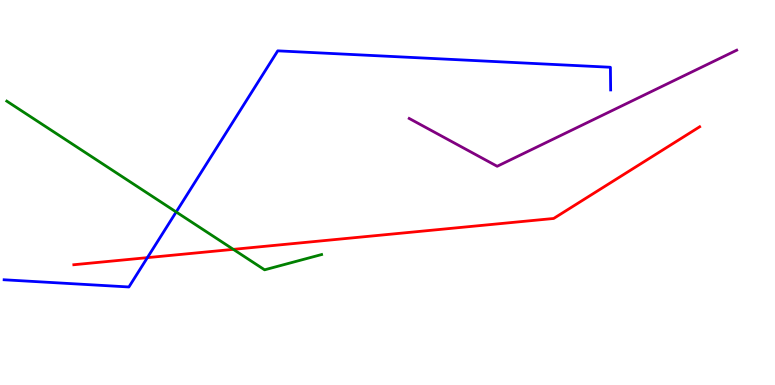[{'lines': ['blue', 'red'], 'intersections': [{'x': 1.9, 'y': 3.31}]}, {'lines': ['green', 'red'], 'intersections': [{'x': 3.01, 'y': 3.52}]}, {'lines': ['purple', 'red'], 'intersections': []}, {'lines': ['blue', 'green'], 'intersections': [{'x': 2.27, 'y': 4.49}]}, {'lines': ['blue', 'purple'], 'intersections': []}, {'lines': ['green', 'purple'], 'intersections': []}]